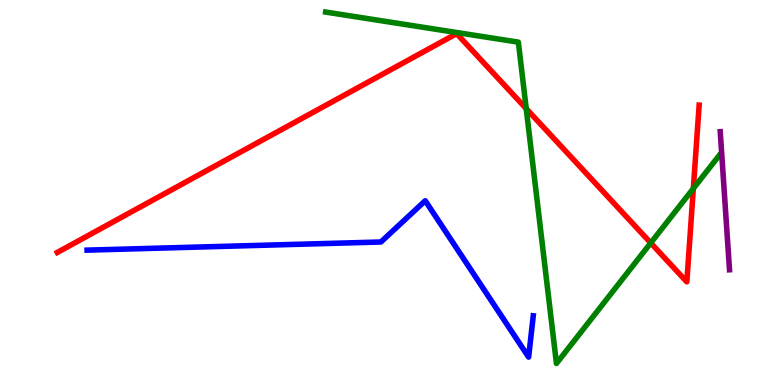[{'lines': ['blue', 'red'], 'intersections': []}, {'lines': ['green', 'red'], 'intersections': [{'x': 6.79, 'y': 7.18}, {'x': 8.4, 'y': 3.69}, {'x': 8.95, 'y': 5.1}]}, {'lines': ['purple', 'red'], 'intersections': []}, {'lines': ['blue', 'green'], 'intersections': []}, {'lines': ['blue', 'purple'], 'intersections': []}, {'lines': ['green', 'purple'], 'intersections': []}]